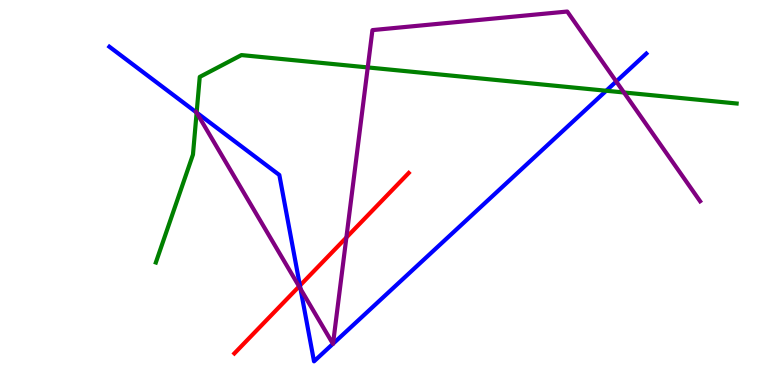[{'lines': ['blue', 'red'], 'intersections': [{'x': 3.87, 'y': 2.58}]}, {'lines': ['green', 'red'], 'intersections': []}, {'lines': ['purple', 'red'], 'intersections': [{'x': 3.86, 'y': 2.56}, {'x': 4.47, 'y': 3.83}]}, {'lines': ['blue', 'green'], 'intersections': [{'x': 2.54, 'y': 7.08}, {'x': 7.82, 'y': 7.64}]}, {'lines': ['blue', 'purple'], 'intersections': [{'x': 2.54, 'y': 7.08}, {'x': 3.88, 'y': 2.5}, {'x': 4.3, 'y': 1.07}, {'x': 4.3, 'y': 1.07}, {'x': 7.95, 'y': 7.88}]}, {'lines': ['green', 'purple'], 'intersections': [{'x': 2.54, 'y': 7.07}, {'x': 4.75, 'y': 8.25}, {'x': 8.05, 'y': 7.6}]}]